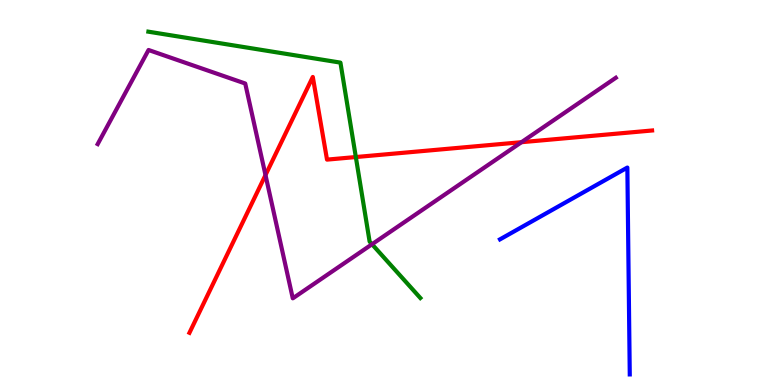[{'lines': ['blue', 'red'], 'intersections': []}, {'lines': ['green', 'red'], 'intersections': [{'x': 4.59, 'y': 5.92}]}, {'lines': ['purple', 'red'], 'intersections': [{'x': 3.43, 'y': 5.45}, {'x': 6.73, 'y': 6.31}]}, {'lines': ['blue', 'green'], 'intersections': []}, {'lines': ['blue', 'purple'], 'intersections': []}, {'lines': ['green', 'purple'], 'intersections': [{'x': 4.8, 'y': 3.66}]}]